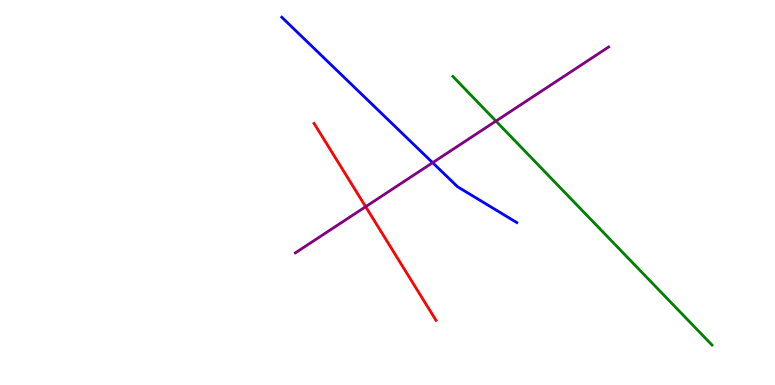[{'lines': ['blue', 'red'], 'intersections': []}, {'lines': ['green', 'red'], 'intersections': []}, {'lines': ['purple', 'red'], 'intersections': [{'x': 4.72, 'y': 4.63}]}, {'lines': ['blue', 'green'], 'intersections': []}, {'lines': ['blue', 'purple'], 'intersections': [{'x': 5.58, 'y': 5.77}]}, {'lines': ['green', 'purple'], 'intersections': [{'x': 6.4, 'y': 6.86}]}]